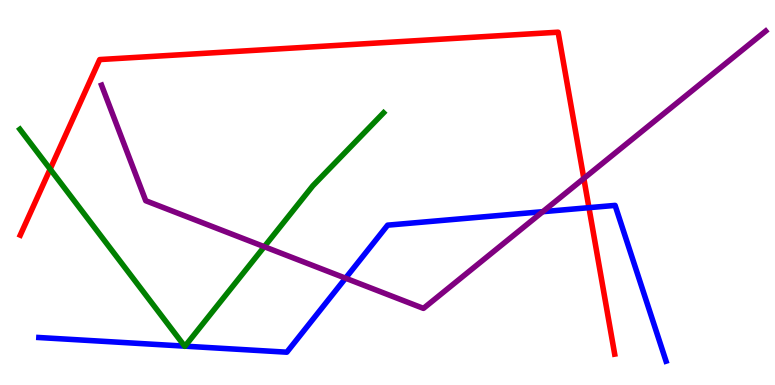[{'lines': ['blue', 'red'], 'intersections': [{'x': 7.6, 'y': 4.61}]}, {'lines': ['green', 'red'], 'intersections': [{'x': 0.647, 'y': 5.61}]}, {'lines': ['purple', 'red'], 'intersections': [{'x': 7.53, 'y': 5.37}]}, {'lines': ['blue', 'green'], 'intersections': [{'x': 2.38, 'y': 1.01}, {'x': 2.39, 'y': 1.01}]}, {'lines': ['blue', 'purple'], 'intersections': [{'x': 4.46, 'y': 2.77}, {'x': 7.0, 'y': 4.5}]}, {'lines': ['green', 'purple'], 'intersections': [{'x': 3.41, 'y': 3.59}]}]